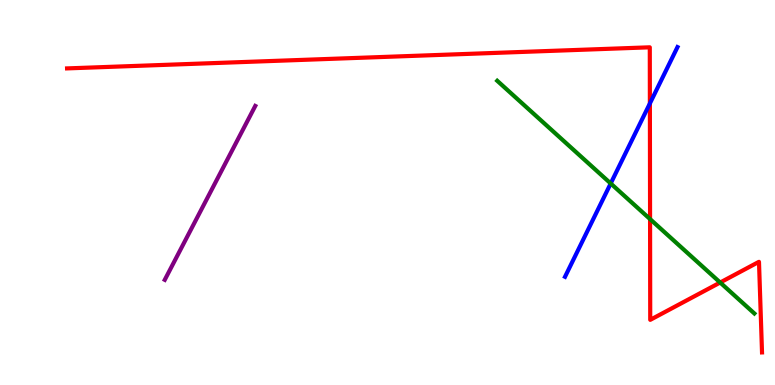[{'lines': ['blue', 'red'], 'intersections': [{'x': 8.39, 'y': 7.31}]}, {'lines': ['green', 'red'], 'intersections': [{'x': 8.39, 'y': 4.31}, {'x': 9.29, 'y': 2.66}]}, {'lines': ['purple', 'red'], 'intersections': []}, {'lines': ['blue', 'green'], 'intersections': [{'x': 7.88, 'y': 5.23}]}, {'lines': ['blue', 'purple'], 'intersections': []}, {'lines': ['green', 'purple'], 'intersections': []}]